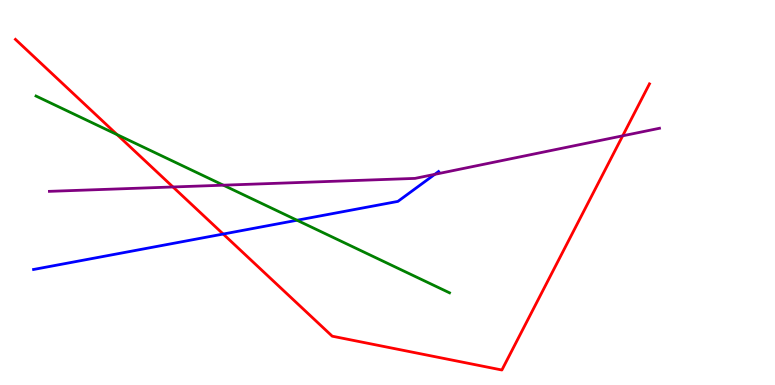[{'lines': ['blue', 'red'], 'intersections': [{'x': 2.88, 'y': 3.92}]}, {'lines': ['green', 'red'], 'intersections': [{'x': 1.51, 'y': 6.5}]}, {'lines': ['purple', 'red'], 'intersections': [{'x': 2.23, 'y': 5.14}, {'x': 8.03, 'y': 6.47}]}, {'lines': ['blue', 'green'], 'intersections': [{'x': 3.83, 'y': 4.28}]}, {'lines': ['blue', 'purple'], 'intersections': [{'x': 5.61, 'y': 5.47}]}, {'lines': ['green', 'purple'], 'intersections': [{'x': 2.88, 'y': 5.19}]}]